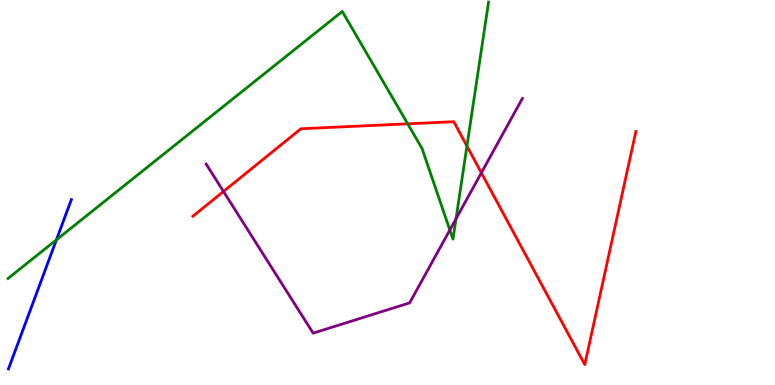[{'lines': ['blue', 'red'], 'intersections': []}, {'lines': ['green', 'red'], 'intersections': [{'x': 5.26, 'y': 6.78}, {'x': 6.02, 'y': 6.21}]}, {'lines': ['purple', 'red'], 'intersections': [{'x': 2.88, 'y': 5.03}, {'x': 6.21, 'y': 5.51}]}, {'lines': ['blue', 'green'], 'intersections': [{'x': 0.728, 'y': 3.77}]}, {'lines': ['blue', 'purple'], 'intersections': []}, {'lines': ['green', 'purple'], 'intersections': [{'x': 5.8, 'y': 4.03}, {'x': 5.88, 'y': 4.32}]}]